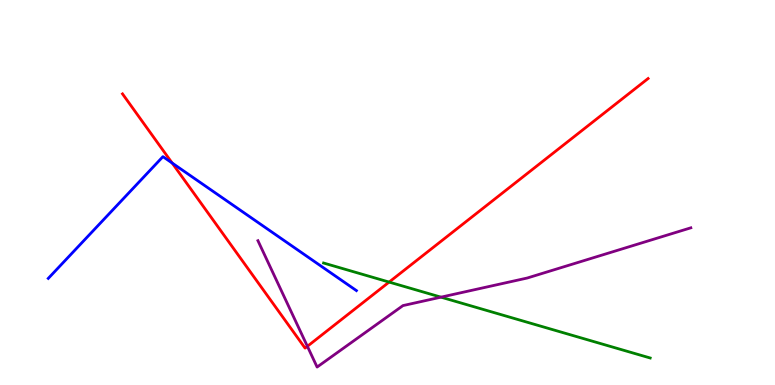[{'lines': ['blue', 'red'], 'intersections': [{'x': 2.22, 'y': 5.77}]}, {'lines': ['green', 'red'], 'intersections': [{'x': 5.02, 'y': 2.67}]}, {'lines': ['purple', 'red'], 'intersections': [{'x': 3.97, 'y': 1.01}]}, {'lines': ['blue', 'green'], 'intersections': []}, {'lines': ['blue', 'purple'], 'intersections': []}, {'lines': ['green', 'purple'], 'intersections': [{'x': 5.69, 'y': 2.28}]}]